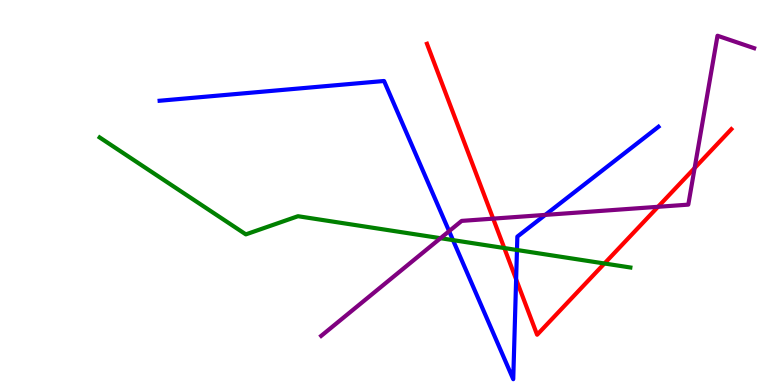[{'lines': ['blue', 'red'], 'intersections': [{'x': 6.66, 'y': 2.75}]}, {'lines': ['green', 'red'], 'intersections': [{'x': 6.51, 'y': 3.56}, {'x': 7.8, 'y': 3.16}]}, {'lines': ['purple', 'red'], 'intersections': [{'x': 6.36, 'y': 4.32}, {'x': 8.49, 'y': 4.63}, {'x': 8.96, 'y': 5.64}]}, {'lines': ['blue', 'green'], 'intersections': [{'x': 5.85, 'y': 3.76}, {'x': 6.67, 'y': 3.51}]}, {'lines': ['blue', 'purple'], 'intersections': [{'x': 5.79, 'y': 4.0}, {'x': 7.04, 'y': 4.42}]}, {'lines': ['green', 'purple'], 'intersections': [{'x': 5.68, 'y': 3.81}]}]